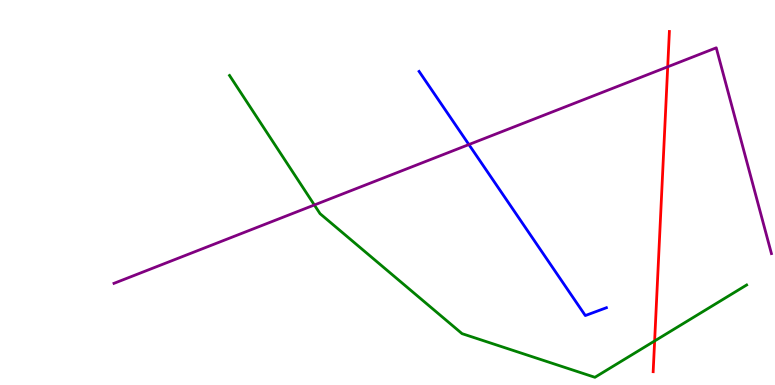[{'lines': ['blue', 'red'], 'intersections': []}, {'lines': ['green', 'red'], 'intersections': [{'x': 8.45, 'y': 1.14}]}, {'lines': ['purple', 'red'], 'intersections': [{'x': 8.62, 'y': 8.26}]}, {'lines': ['blue', 'green'], 'intersections': []}, {'lines': ['blue', 'purple'], 'intersections': [{'x': 6.05, 'y': 6.25}]}, {'lines': ['green', 'purple'], 'intersections': [{'x': 4.06, 'y': 4.68}]}]